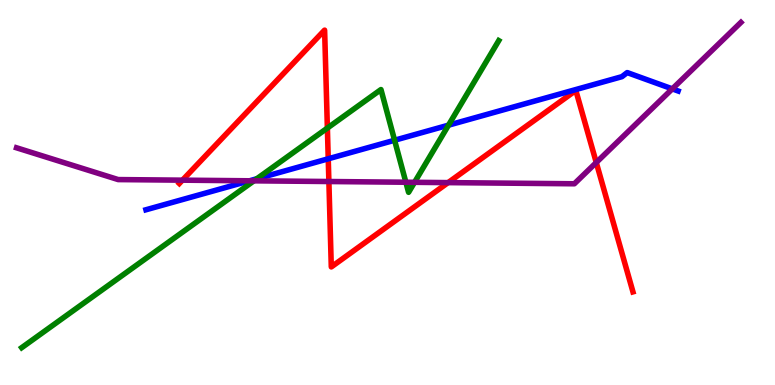[{'lines': ['blue', 'red'], 'intersections': [{'x': 4.24, 'y': 5.88}]}, {'lines': ['green', 'red'], 'intersections': [{'x': 4.22, 'y': 6.67}]}, {'lines': ['purple', 'red'], 'intersections': [{'x': 2.35, 'y': 5.32}, {'x': 4.24, 'y': 5.29}, {'x': 5.78, 'y': 5.26}, {'x': 7.69, 'y': 5.78}]}, {'lines': ['blue', 'green'], 'intersections': [{'x': 3.31, 'y': 5.36}, {'x': 5.09, 'y': 6.36}, {'x': 5.79, 'y': 6.75}]}, {'lines': ['blue', 'purple'], 'intersections': [{'x': 3.22, 'y': 5.3}, {'x': 8.67, 'y': 7.69}]}, {'lines': ['green', 'purple'], 'intersections': [{'x': 3.28, 'y': 5.3}, {'x': 5.24, 'y': 5.27}, {'x': 5.35, 'y': 5.26}]}]